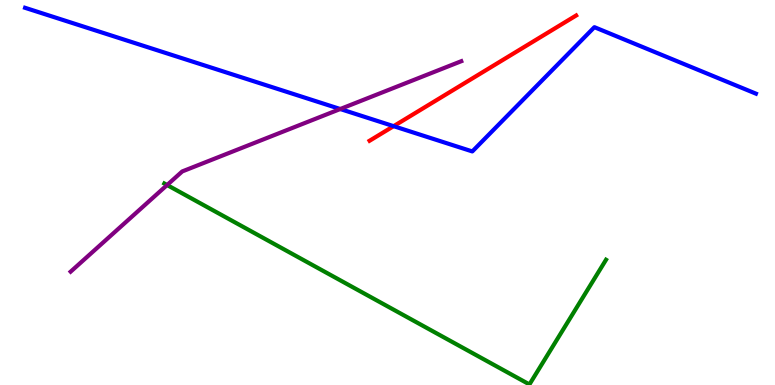[{'lines': ['blue', 'red'], 'intersections': [{'x': 5.08, 'y': 6.72}]}, {'lines': ['green', 'red'], 'intersections': []}, {'lines': ['purple', 'red'], 'intersections': []}, {'lines': ['blue', 'green'], 'intersections': []}, {'lines': ['blue', 'purple'], 'intersections': [{'x': 4.39, 'y': 7.17}]}, {'lines': ['green', 'purple'], 'intersections': [{'x': 2.16, 'y': 5.19}]}]